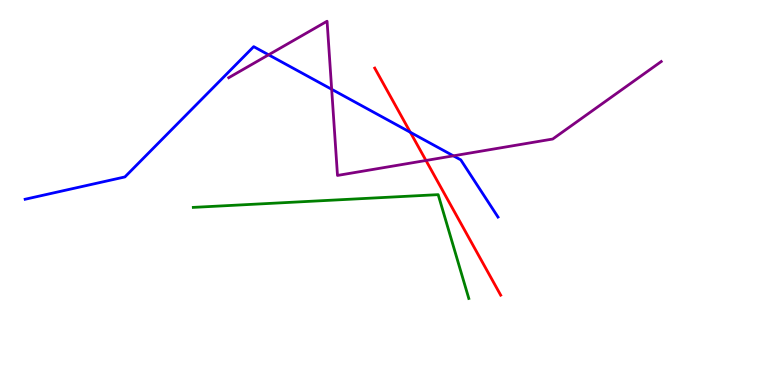[{'lines': ['blue', 'red'], 'intersections': [{'x': 5.29, 'y': 6.56}]}, {'lines': ['green', 'red'], 'intersections': []}, {'lines': ['purple', 'red'], 'intersections': [{'x': 5.5, 'y': 5.83}]}, {'lines': ['blue', 'green'], 'intersections': []}, {'lines': ['blue', 'purple'], 'intersections': [{'x': 3.47, 'y': 8.58}, {'x': 4.28, 'y': 7.68}, {'x': 5.85, 'y': 5.95}]}, {'lines': ['green', 'purple'], 'intersections': []}]